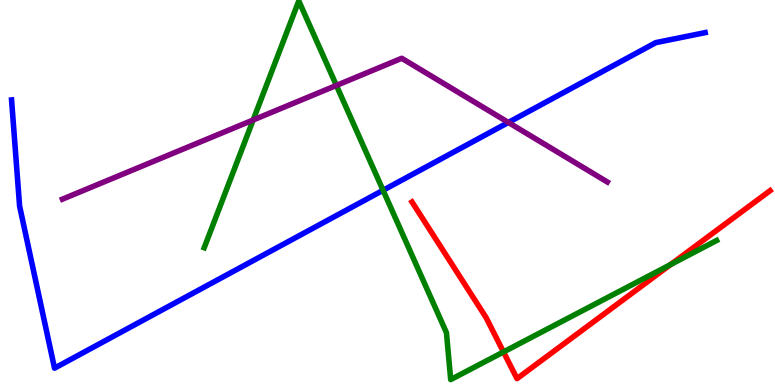[{'lines': ['blue', 'red'], 'intersections': []}, {'lines': ['green', 'red'], 'intersections': [{'x': 6.5, 'y': 0.858}, {'x': 8.65, 'y': 3.13}]}, {'lines': ['purple', 'red'], 'intersections': []}, {'lines': ['blue', 'green'], 'intersections': [{'x': 4.94, 'y': 5.06}]}, {'lines': ['blue', 'purple'], 'intersections': [{'x': 6.56, 'y': 6.82}]}, {'lines': ['green', 'purple'], 'intersections': [{'x': 3.27, 'y': 6.88}, {'x': 4.34, 'y': 7.78}]}]